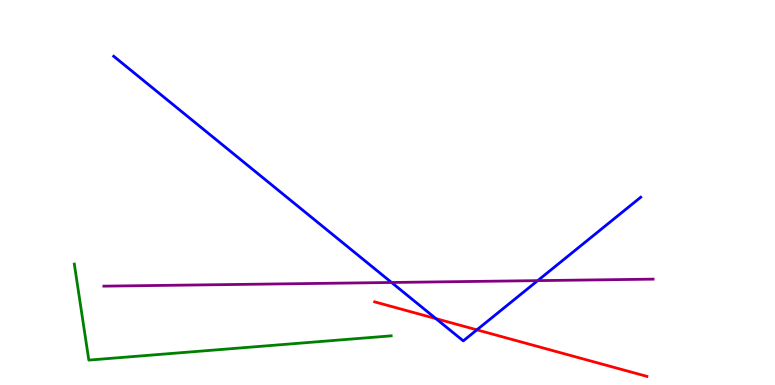[{'lines': ['blue', 'red'], 'intersections': [{'x': 5.63, 'y': 1.72}, {'x': 6.15, 'y': 1.43}]}, {'lines': ['green', 'red'], 'intersections': []}, {'lines': ['purple', 'red'], 'intersections': []}, {'lines': ['blue', 'green'], 'intersections': []}, {'lines': ['blue', 'purple'], 'intersections': [{'x': 5.05, 'y': 2.66}, {'x': 6.94, 'y': 2.71}]}, {'lines': ['green', 'purple'], 'intersections': []}]